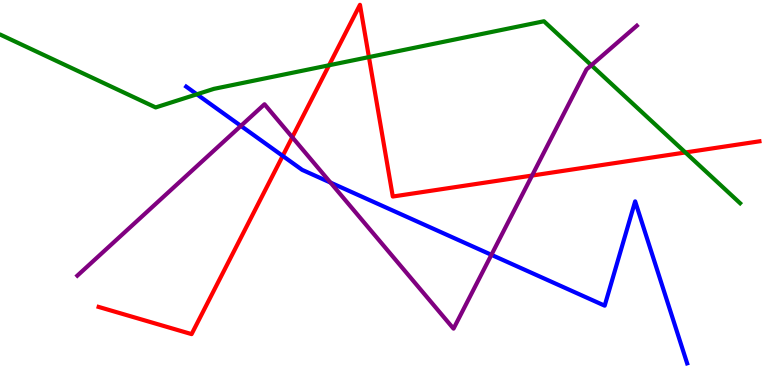[{'lines': ['blue', 'red'], 'intersections': [{'x': 3.65, 'y': 5.95}]}, {'lines': ['green', 'red'], 'intersections': [{'x': 4.25, 'y': 8.3}, {'x': 4.76, 'y': 8.52}, {'x': 8.84, 'y': 6.04}]}, {'lines': ['purple', 'red'], 'intersections': [{'x': 3.77, 'y': 6.44}, {'x': 6.87, 'y': 5.44}]}, {'lines': ['blue', 'green'], 'intersections': [{'x': 2.54, 'y': 7.55}]}, {'lines': ['blue', 'purple'], 'intersections': [{'x': 3.11, 'y': 6.73}, {'x': 4.26, 'y': 5.26}, {'x': 6.34, 'y': 3.38}]}, {'lines': ['green', 'purple'], 'intersections': [{'x': 7.63, 'y': 8.31}]}]